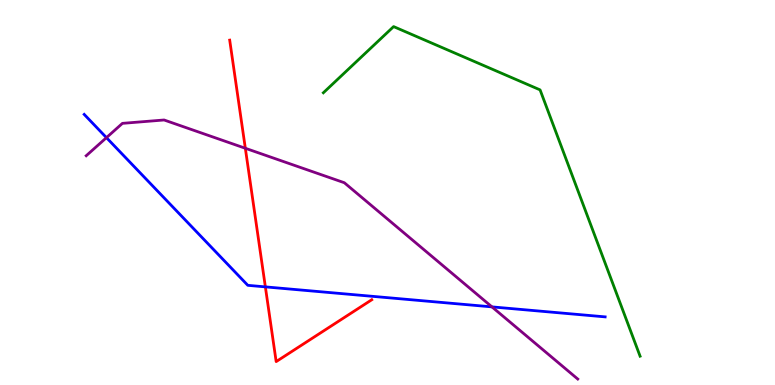[{'lines': ['blue', 'red'], 'intersections': [{'x': 3.42, 'y': 2.55}]}, {'lines': ['green', 'red'], 'intersections': []}, {'lines': ['purple', 'red'], 'intersections': [{'x': 3.17, 'y': 6.15}]}, {'lines': ['blue', 'green'], 'intersections': []}, {'lines': ['blue', 'purple'], 'intersections': [{'x': 1.37, 'y': 6.42}, {'x': 6.35, 'y': 2.03}]}, {'lines': ['green', 'purple'], 'intersections': []}]